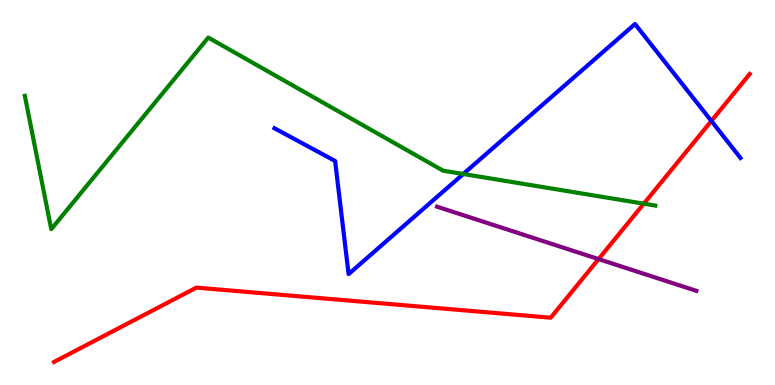[{'lines': ['blue', 'red'], 'intersections': [{'x': 9.18, 'y': 6.86}]}, {'lines': ['green', 'red'], 'intersections': [{'x': 8.31, 'y': 4.71}]}, {'lines': ['purple', 'red'], 'intersections': [{'x': 7.72, 'y': 3.27}]}, {'lines': ['blue', 'green'], 'intersections': [{'x': 5.98, 'y': 5.48}]}, {'lines': ['blue', 'purple'], 'intersections': []}, {'lines': ['green', 'purple'], 'intersections': []}]